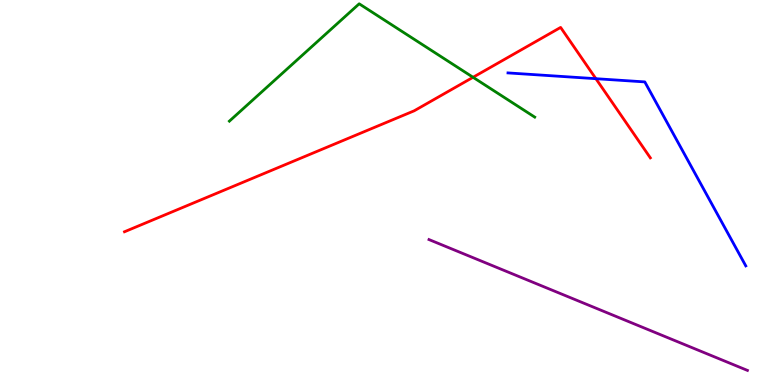[{'lines': ['blue', 'red'], 'intersections': [{'x': 7.69, 'y': 7.96}]}, {'lines': ['green', 'red'], 'intersections': [{'x': 6.1, 'y': 7.99}]}, {'lines': ['purple', 'red'], 'intersections': []}, {'lines': ['blue', 'green'], 'intersections': []}, {'lines': ['blue', 'purple'], 'intersections': []}, {'lines': ['green', 'purple'], 'intersections': []}]